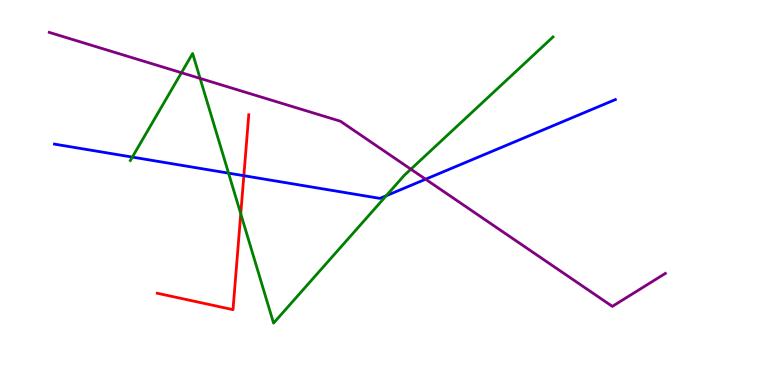[{'lines': ['blue', 'red'], 'intersections': [{'x': 3.15, 'y': 5.44}]}, {'lines': ['green', 'red'], 'intersections': [{'x': 3.11, 'y': 4.45}]}, {'lines': ['purple', 'red'], 'intersections': []}, {'lines': ['blue', 'green'], 'intersections': [{'x': 1.71, 'y': 5.92}, {'x': 2.95, 'y': 5.5}, {'x': 4.98, 'y': 4.92}]}, {'lines': ['blue', 'purple'], 'intersections': [{'x': 5.49, 'y': 5.34}]}, {'lines': ['green', 'purple'], 'intersections': [{'x': 2.34, 'y': 8.11}, {'x': 2.58, 'y': 7.96}, {'x': 5.3, 'y': 5.61}]}]